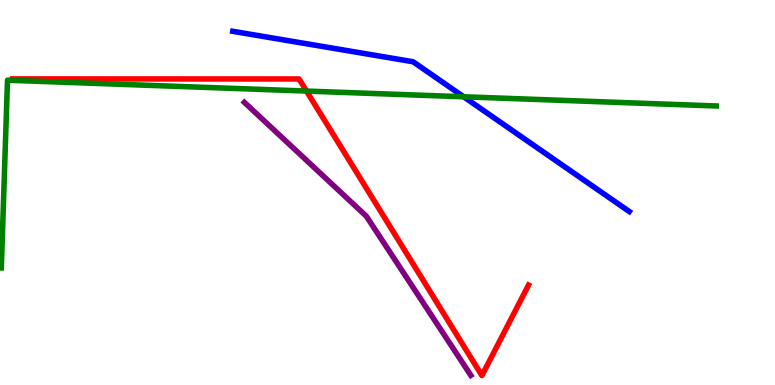[{'lines': ['blue', 'red'], 'intersections': []}, {'lines': ['green', 'red'], 'intersections': [{'x': 3.95, 'y': 7.63}]}, {'lines': ['purple', 'red'], 'intersections': []}, {'lines': ['blue', 'green'], 'intersections': [{'x': 5.98, 'y': 7.49}]}, {'lines': ['blue', 'purple'], 'intersections': []}, {'lines': ['green', 'purple'], 'intersections': []}]